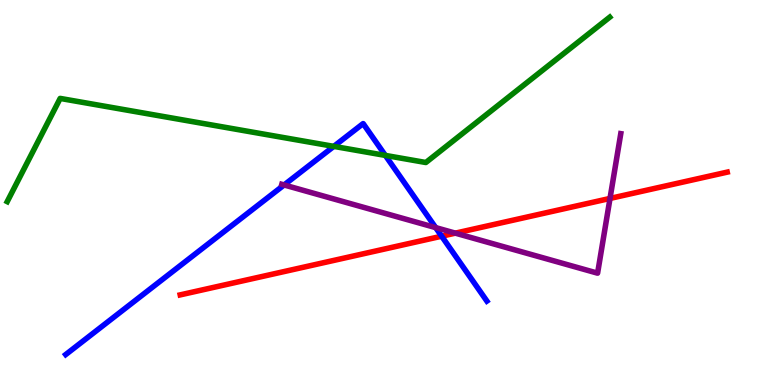[{'lines': ['blue', 'red'], 'intersections': [{'x': 5.7, 'y': 3.86}]}, {'lines': ['green', 'red'], 'intersections': []}, {'lines': ['purple', 'red'], 'intersections': [{'x': 5.88, 'y': 3.94}, {'x': 7.87, 'y': 4.85}]}, {'lines': ['blue', 'green'], 'intersections': [{'x': 4.31, 'y': 6.2}, {'x': 4.97, 'y': 5.96}]}, {'lines': ['blue', 'purple'], 'intersections': [{'x': 3.67, 'y': 5.2}, {'x': 5.62, 'y': 4.09}]}, {'lines': ['green', 'purple'], 'intersections': []}]